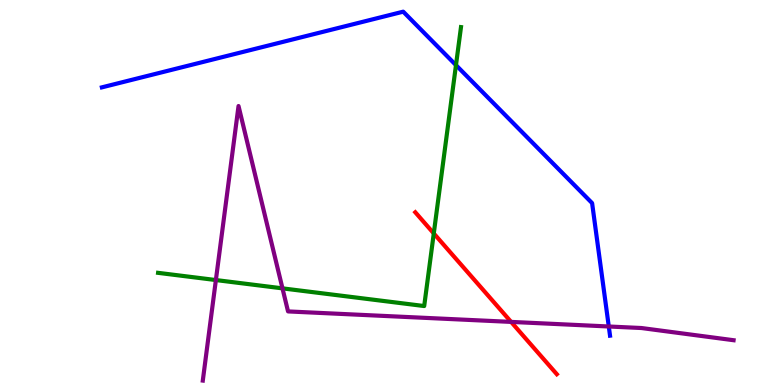[{'lines': ['blue', 'red'], 'intersections': []}, {'lines': ['green', 'red'], 'intersections': [{'x': 5.6, 'y': 3.94}]}, {'lines': ['purple', 'red'], 'intersections': [{'x': 6.59, 'y': 1.64}]}, {'lines': ['blue', 'green'], 'intersections': [{'x': 5.88, 'y': 8.31}]}, {'lines': ['blue', 'purple'], 'intersections': [{'x': 7.86, 'y': 1.52}]}, {'lines': ['green', 'purple'], 'intersections': [{'x': 2.79, 'y': 2.73}, {'x': 3.64, 'y': 2.51}]}]